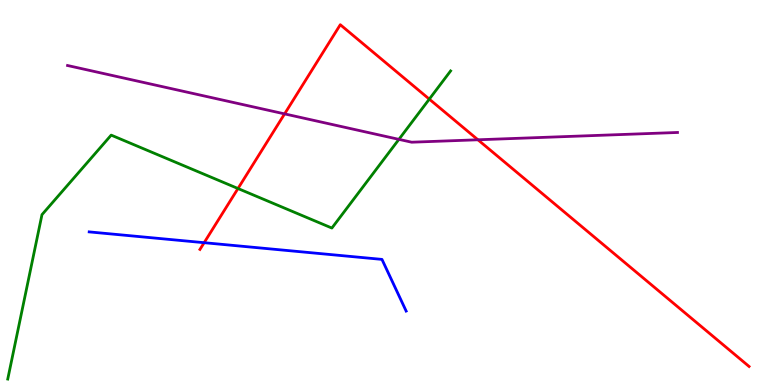[{'lines': ['blue', 'red'], 'intersections': [{'x': 2.63, 'y': 3.7}]}, {'lines': ['green', 'red'], 'intersections': [{'x': 3.07, 'y': 5.1}, {'x': 5.54, 'y': 7.43}]}, {'lines': ['purple', 'red'], 'intersections': [{'x': 3.67, 'y': 7.04}, {'x': 6.17, 'y': 6.37}]}, {'lines': ['blue', 'green'], 'intersections': []}, {'lines': ['blue', 'purple'], 'intersections': []}, {'lines': ['green', 'purple'], 'intersections': [{'x': 5.15, 'y': 6.38}]}]